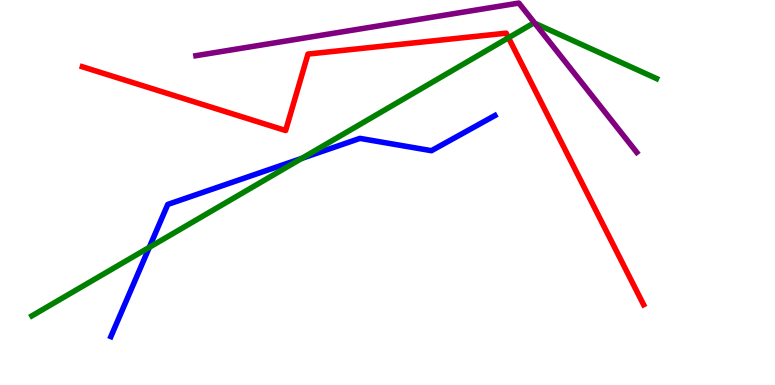[{'lines': ['blue', 'red'], 'intersections': []}, {'lines': ['green', 'red'], 'intersections': [{'x': 6.56, 'y': 9.02}]}, {'lines': ['purple', 'red'], 'intersections': []}, {'lines': ['blue', 'green'], 'intersections': [{'x': 1.93, 'y': 3.58}, {'x': 3.89, 'y': 5.89}]}, {'lines': ['blue', 'purple'], 'intersections': []}, {'lines': ['green', 'purple'], 'intersections': [{'x': 6.9, 'y': 9.4}]}]